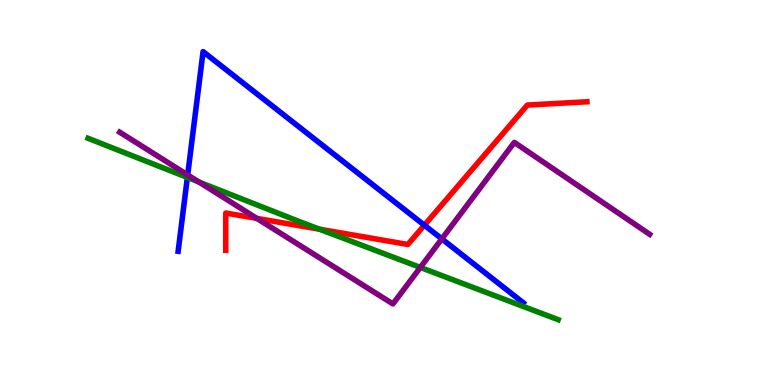[{'lines': ['blue', 'red'], 'intersections': [{'x': 5.48, 'y': 4.15}]}, {'lines': ['green', 'red'], 'intersections': [{'x': 4.12, 'y': 4.05}]}, {'lines': ['purple', 'red'], 'intersections': [{'x': 3.31, 'y': 4.33}]}, {'lines': ['blue', 'green'], 'intersections': [{'x': 2.42, 'y': 5.39}]}, {'lines': ['blue', 'purple'], 'intersections': [{'x': 2.42, 'y': 5.46}, {'x': 5.7, 'y': 3.8}]}, {'lines': ['green', 'purple'], 'intersections': [{'x': 2.57, 'y': 5.27}, {'x': 5.42, 'y': 3.05}]}]